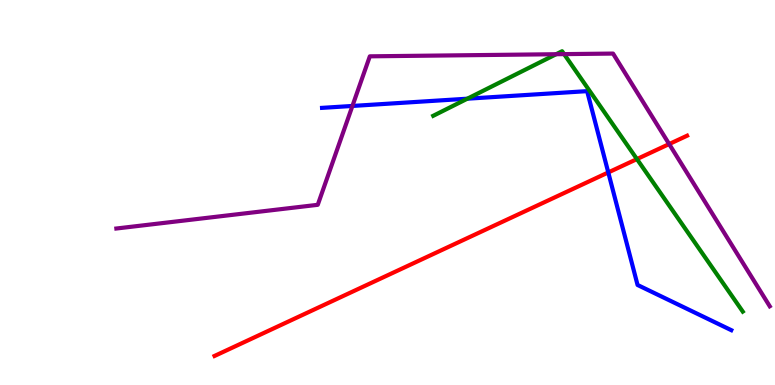[{'lines': ['blue', 'red'], 'intersections': [{'x': 7.85, 'y': 5.52}]}, {'lines': ['green', 'red'], 'intersections': [{'x': 8.22, 'y': 5.87}]}, {'lines': ['purple', 'red'], 'intersections': [{'x': 8.63, 'y': 6.26}]}, {'lines': ['blue', 'green'], 'intersections': [{'x': 6.03, 'y': 7.44}]}, {'lines': ['blue', 'purple'], 'intersections': [{'x': 4.55, 'y': 7.25}]}, {'lines': ['green', 'purple'], 'intersections': [{'x': 7.18, 'y': 8.59}, {'x': 7.28, 'y': 8.59}]}]